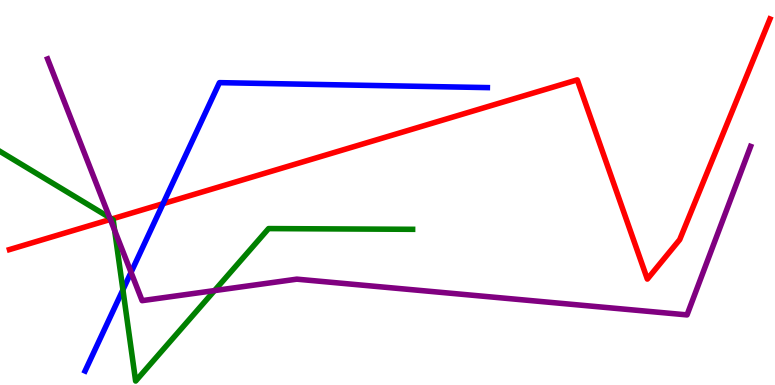[{'lines': ['blue', 'red'], 'intersections': [{'x': 2.1, 'y': 4.71}]}, {'lines': ['green', 'red'], 'intersections': [{'x': 1.44, 'y': 4.31}]}, {'lines': ['purple', 'red'], 'intersections': [{'x': 1.42, 'y': 4.3}]}, {'lines': ['blue', 'green'], 'intersections': [{'x': 1.59, 'y': 2.47}]}, {'lines': ['blue', 'purple'], 'intersections': [{'x': 1.69, 'y': 2.93}]}, {'lines': ['green', 'purple'], 'intersections': [{'x': 1.41, 'y': 4.35}, {'x': 1.48, 'y': 4.02}, {'x': 2.77, 'y': 2.45}]}]